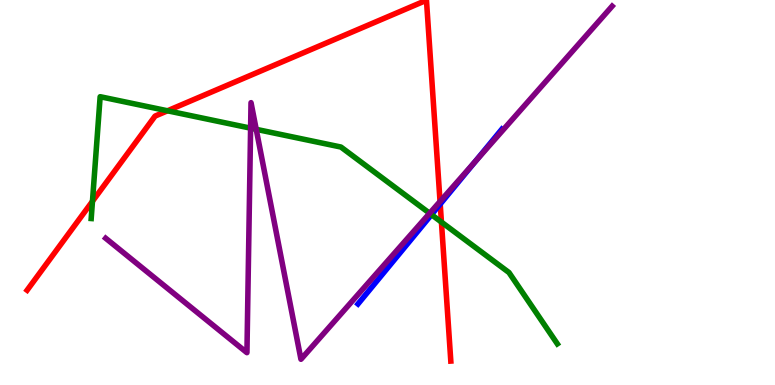[{'lines': ['blue', 'red'], 'intersections': [{'x': 5.68, 'y': 4.7}]}, {'lines': ['green', 'red'], 'intersections': [{'x': 1.19, 'y': 4.77}, {'x': 2.16, 'y': 7.12}, {'x': 5.7, 'y': 4.23}]}, {'lines': ['purple', 'red'], 'intersections': [{'x': 5.68, 'y': 4.77}]}, {'lines': ['blue', 'green'], 'intersections': [{'x': 5.57, 'y': 4.42}]}, {'lines': ['blue', 'purple'], 'intersections': [{'x': 6.13, 'y': 5.8}]}, {'lines': ['green', 'purple'], 'intersections': [{'x': 3.23, 'y': 6.67}, {'x': 3.31, 'y': 6.64}, {'x': 5.54, 'y': 4.46}]}]